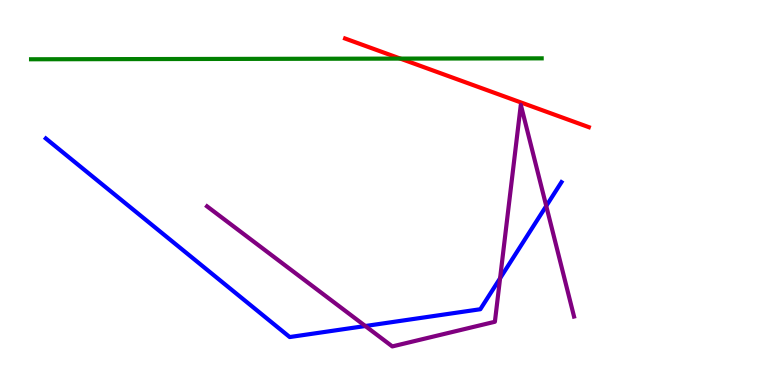[{'lines': ['blue', 'red'], 'intersections': []}, {'lines': ['green', 'red'], 'intersections': [{'x': 5.17, 'y': 8.48}]}, {'lines': ['purple', 'red'], 'intersections': []}, {'lines': ['blue', 'green'], 'intersections': []}, {'lines': ['blue', 'purple'], 'intersections': [{'x': 4.71, 'y': 1.53}, {'x': 6.45, 'y': 2.77}, {'x': 7.05, 'y': 4.65}]}, {'lines': ['green', 'purple'], 'intersections': []}]